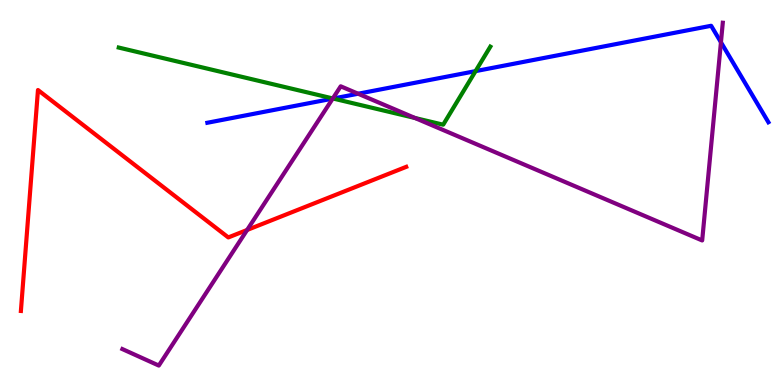[{'lines': ['blue', 'red'], 'intersections': []}, {'lines': ['green', 'red'], 'intersections': []}, {'lines': ['purple', 'red'], 'intersections': [{'x': 3.19, 'y': 4.03}]}, {'lines': ['blue', 'green'], 'intersections': [{'x': 4.3, 'y': 7.44}, {'x': 6.14, 'y': 8.15}]}, {'lines': ['blue', 'purple'], 'intersections': [{'x': 4.29, 'y': 7.44}, {'x': 4.62, 'y': 7.57}, {'x': 9.3, 'y': 8.9}]}, {'lines': ['green', 'purple'], 'intersections': [{'x': 4.29, 'y': 7.44}, {'x': 5.36, 'y': 6.94}]}]